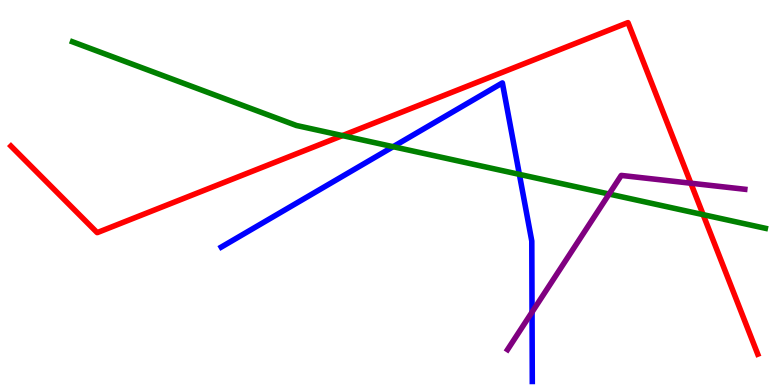[{'lines': ['blue', 'red'], 'intersections': []}, {'lines': ['green', 'red'], 'intersections': [{'x': 4.42, 'y': 6.48}, {'x': 9.07, 'y': 4.42}]}, {'lines': ['purple', 'red'], 'intersections': [{'x': 8.91, 'y': 5.24}]}, {'lines': ['blue', 'green'], 'intersections': [{'x': 5.07, 'y': 6.19}, {'x': 6.7, 'y': 5.47}]}, {'lines': ['blue', 'purple'], 'intersections': [{'x': 6.87, 'y': 1.89}]}, {'lines': ['green', 'purple'], 'intersections': [{'x': 7.86, 'y': 4.96}]}]